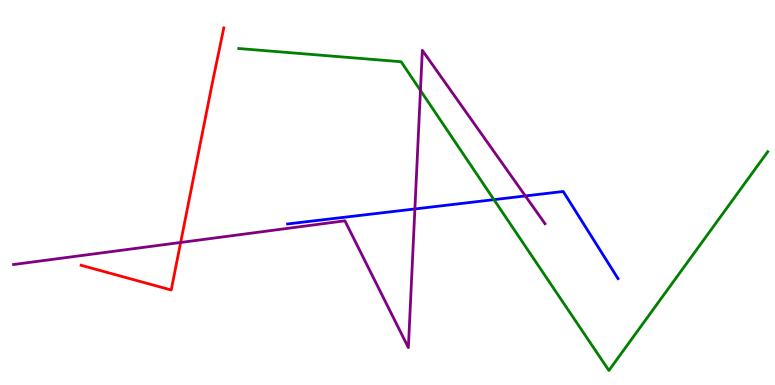[{'lines': ['blue', 'red'], 'intersections': []}, {'lines': ['green', 'red'], 'intersections': []}, {'lines': ['purple', 'red'], 'intersections': [{'x': 2.33, 'y': 3.7}]}, {'lines': ['blue', 'green'], 'intersections': [{'x': 6.37, 'y': 4.81}]}, {'lines': ['blue', 'purple'], 'intersections': [{'x': 5.35, 'y': 4.57}, {'x': 6.78, 'y': 4.91}]}, {'lines': ['green', 'purple'], 'intersections': [{'x': 5.43, 'y': 7.65}]}]